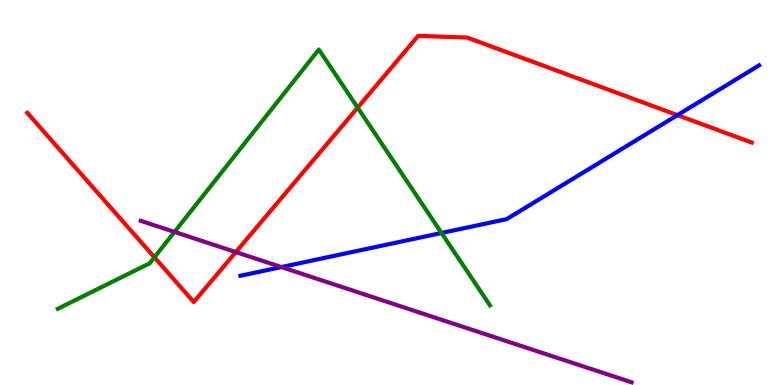[{'lines': ['blue', 'red'], 'intersections': [{'x': 8.74, 'y': 7.01}]}, {'lines': ['green', 'red'], 'intersections': [{'x': 1.99, 'y': 3.32}, {'x': 4.62, 'y': 7.2}]}, {'lines': ['purple', 'red'], 'intersections': [{'x': 3.04, 'y': 3.45}]}, {'lines': ['blue', 'green'], 'intersections': [{'x': 5.7, 'y': 3.95}]}, {'lines': ['blue', 'purple'], 'intersections': [{'x': 3.63, 'y': 3.06}]}, {'lines': ['green', 'purple'], 'intersections': [{'x': 2.25, 'y': 3.98}]}]